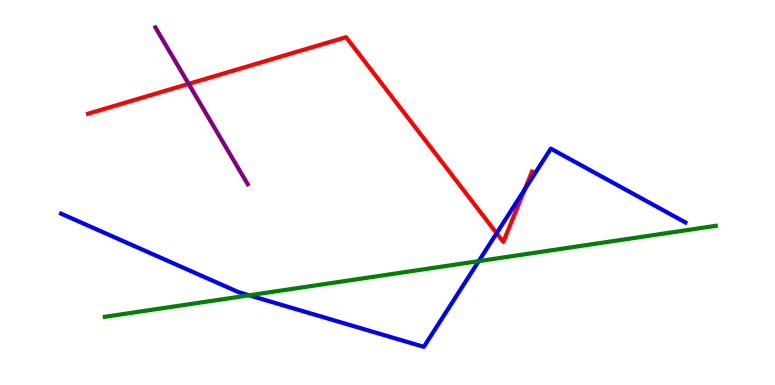[{'lines': ['blue', 'red'], 'intersections': [{'x': 6.41, 'y': 3.94}, {'x': 6.77, 'y': 5.08}]}, {'lines': ['green', 'red'], 'intersections': []}, {'lines': ['purple', 'red'], 'intersections': [{'x': 2.43, 'y': 7.82}]}, {'lines': ['blue', 'green'], 'intersections': [{'x': 3.21, 'y': 2.33}, {'x': 6.18, 'y': 3.22}]}, {'lines': ['blue', 'purple'], 'intersections': []}, {'lines': ['green', 'purple'], 'intersections': []}]